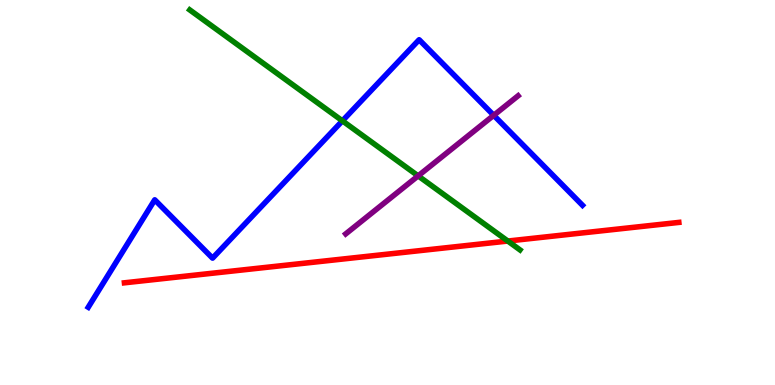[{'lines': ['blue', 'red'], 'intersections': []}, {'lines': ['green', 'red'], 'intersections': [{'x': 6.55, 'y': 3.74}]}, {'lines': ['purple', 'red'], 'intersections': []}, {'lines': ['blue', 'green'], 'intersections': [{'x': 4.42, 'y': 6.86}]}, {'lines': ['blue', 'purple'], 'intersections': [{'x': 6.37, 'y': 7.0}]}, {'lines': ['green', 'purple'], 'intersections': [{'x': 5.4, 'y': 5.43}]}]